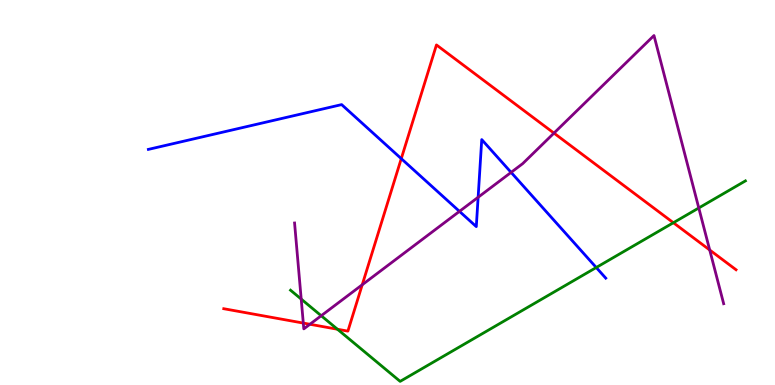[{'lines': ['blue', 'red'], 'intersections': [{'x': 5.18, 'y': 5.88}]}, {'lines': ['green', 'red'], 'intersections': [{'x': 4.35, 'y': 1.45}, {'x': 8.69, 'y': 4.22}]}, {'lines': ['purple', 'red'], 'intersections': [{'x': 3.91, 'y': 1.61}, {'x': 4.0, 'y': 1.58}, {'x': 4.67, 'y': 2.6}, {'x': 7.15, 'y': 6.54}, {'x': 9.16, 'y': 3.51}]}, {'lines': ['blue', 'green'], 'intersections': [{'x': 7.69, 'y': 3.05}]}, {'lines': ['blue', 'purple'], 'intersections': [{'x': 5.93, 'y': 4.51}, {'x': 6.17, 'y': 4.88}, {'x': 6.59, 'y': 5.52}]}, {'lines': ['green', 'purple'], 'intersections': [{'x': 3.89, 'y': 2.23}, {'x': 4.14, 'y': 1.8}, {'x': 9.02, 'y': 4.6}]}]